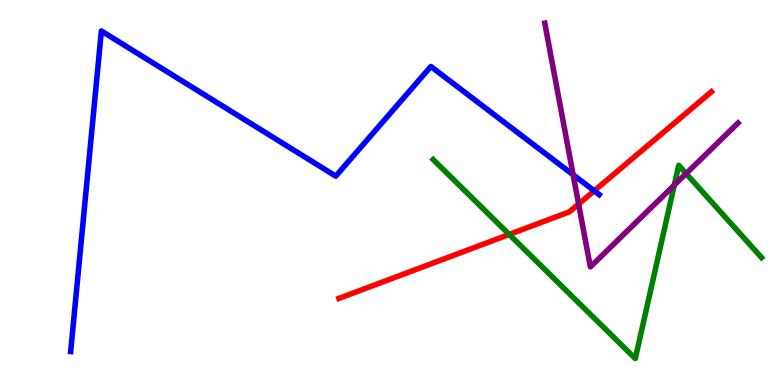[{'lines': ['blue', 'red'], 'intersections': [{'x': 7.67, 'y': 5.04}]}, {'lines': ['green', 'red'], 'intersections': [{'x': 6.57, 'y': 3.91}]}, {'lines': ['purple', 'red'], 'intersections': [{'x': 7.47, 'y': 4.7}]}, {'lines': ['blue', 'green'], 'intersections': []}, {'lines': ['blue', 'purple'], 'intersections': [{'x': 7.4, 'y': 5.46}]}, {'lines': ['green', 'purple'], 'intersections': [{'x': 8.7, 'y': 5.19}, {'x': 8.85, 'y': 5.49}]}]